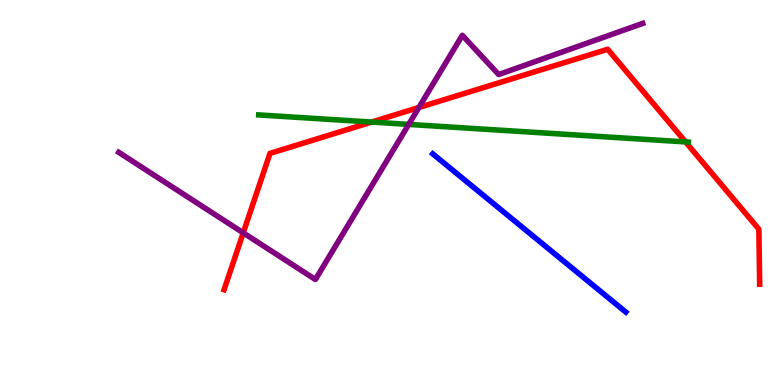[{'lines': ['blue', 'red'], 'intersections': []}, {'lines': ['green', 'red'], 'intersections': [{'x': 4.8, 'y': 6.83}, {'x': 8.85, 'y': 6.31}]}, {'lines': ['purple', 'red'], 'intersections': [{'x': 3.14, 'y': 3.95}, {'x': 5.41, 'y': 7.21}]}, {'lines': ['blue', 'green'], 'intersections': []}, {'lines': ['blue', 'purple'], 'intersections': []}, {'lines': ['green', 'purple'], 'intersections': [{'x': 5.27, 'y': 6.77}]}]